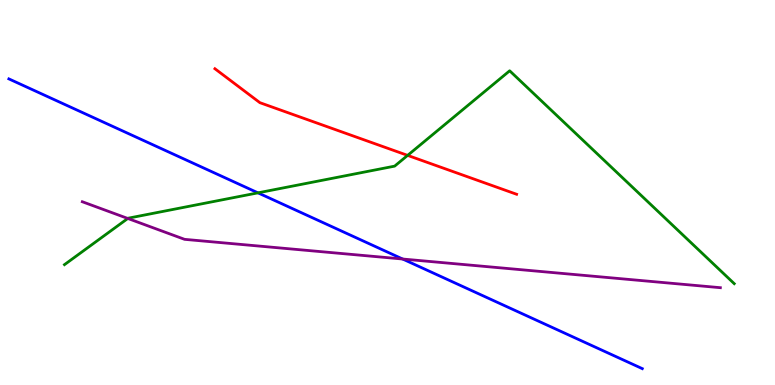[{'lines': ['blue', 'red'], 'intersections': []}, {'lines': ['green', 'red'], 'intersections': [{'x': 5.26, 'y': 5.96}]}, {'lines': ['purple', 'red'], 'intersections': []}, {'lines': ['blue', 'green'], 'intersections': [{'x': 3.33, 'y': 4.99}]}, {'lines': ['blue', 'purple'], 'intersections': [{'x': 5.2, 'y': 3.27}]}, {'lines': ['green', 'purple'], 'intersections': [{'x': 1.65, 'y': 4.33}]}]